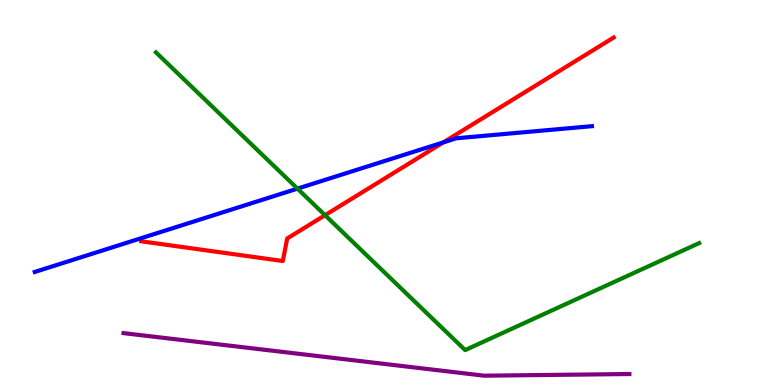[{'lines': ['blue', 'red'], 'intersections': [{'x': 5.72, 'y': 6.3}]}, {'lines': ['green', 'red'], 'intersections': [{'x': 4.19, 'y': 4.41}]}, {'lines': ['purple', 'red'], 'intersections': []}, {'lines': ['blue', 'green'], 'intersections': [{'x': 3.84, 'y': 5.1}]}, {'lines': ['blue', 'purple'], 'intersections': []}, {'lines': ['green', 'purple'], 'intersections': []}]